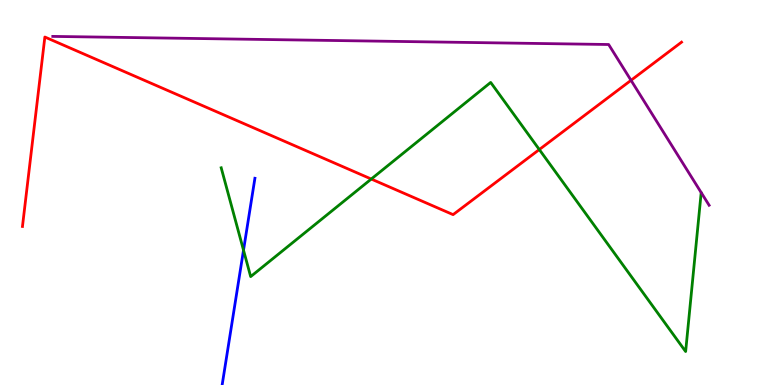[{'lines': ['blue', 'red'], 'intersections': []}, {'lines': ['green', 'red'], 'intersections': [{'x': 4.79, 'y': 5.35}, {'x': 6.96, 'y': 6.12}]}, {'lines': ['purple', 'red'], 'intersections': [{'x': 8.14, 'y': 7.91}]}, {'lines': ['blue', 'green'], 'intersections': [{'x': 3.14, 'y': 3.5}]}, {'lines': ['blue', 'purple'], 'intersections': []}, {'lines': ['green', 'purple'], 'intersections': []}]